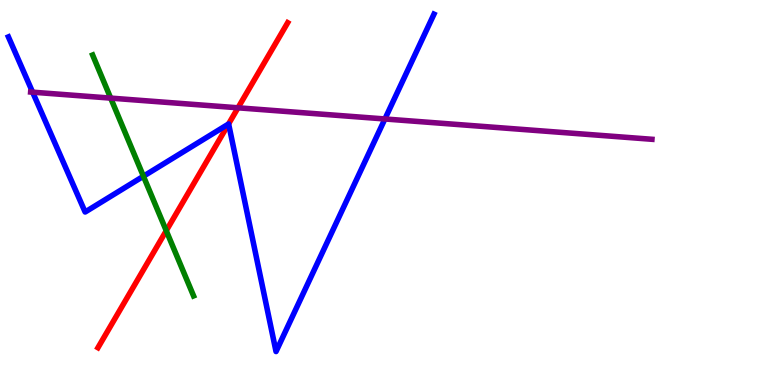[{'lines': ['blue', 'red'], 'intersections': [{'x': 2.95, 'y': 6.78}]}, {'lines': ['green', 'red'], 'intersections': [{'x': 2.15, 'y': 4.01}]}, {'lines': ['purple', 'red'], 'intersections': [{'x': 3.07, 'y': 7.2}]}, {'lines': ['blue', 'green'], 'intersections': [{'x': 1.85, 'y': 5.42}]}, {'lines': ['blue', 'purple'], 'intersections': [{'x': 0.421, 'y': 7.61}, {'x': 4.97, 'y': 6.91}]}, {'lines': ['green', 'purple'], 'intersections': [{'x': 1.43, 'y': 7.45}]}]